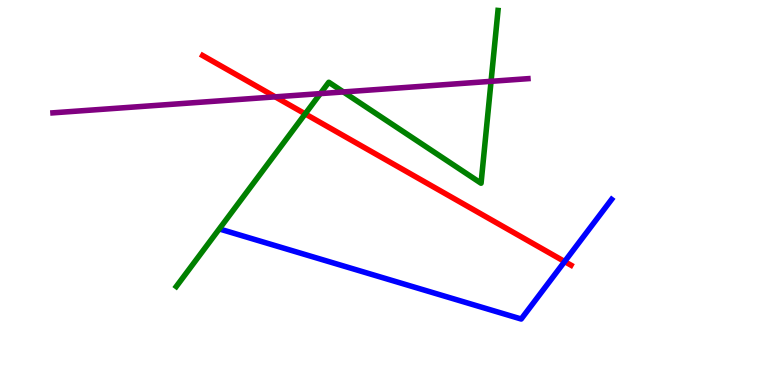[{'lines': ['blue', 'red'], 'intersections': [{'x': 7.29, 'y': 3.21}]}, {'lines': ['green', 'red'], 'intersections': [{'x': 3.94, 'y': 7.04}]}, {'lines': ['purple', 'red'], 'intersections': [{'x': 3.55, 'y': 7.48}]}, {'lines': ['blue', 'green'], 'intersections': []}, {'lines': ['blue', 'purple'], 'intersections': []}, {'lines': ['green', 'purple'], 'intersections': [{'x': 4.13, 'y': 7.57}, {'x': 4.43, 'y': 7.61}, {'x': 6.34, 'y': 7.89}]}]